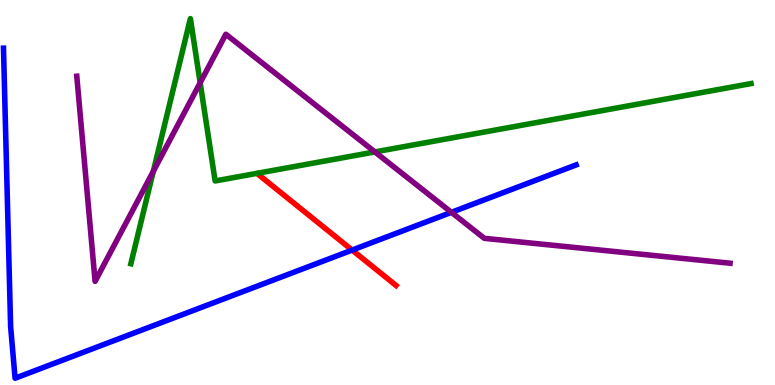[{'lines': ['blue', 'red'], 'intersections': [{'x': 4.54, 'y': 3.5}]}, {'lines': ['green', 'red'], 'intersections': []}, {'lines': ['purple', 'red'], 'intersections': []}, {'lines': ['blue', 'green'], 'intersections': []}, {'lines': ['blue', 'purple'], 'intersections': [{'x': 5.82, 'y': 4.48}]}, {'lines': ['green', 'purple'], 'intersections': [{'x': 1.98, 'y': 5.55}, {'x': 2.58, 'y': 7.85}, {'x': 4.84, 'y': 6.05}]}]